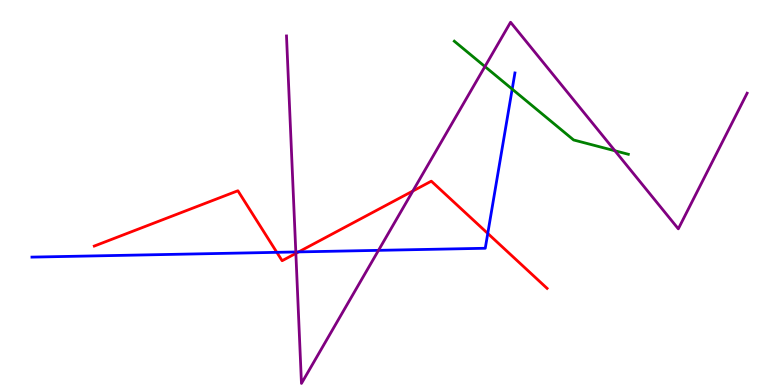[{'lines': ['blue', 'red'], 'intersections': [{'x': 3.57, 'y': 3.45}, {'x': 3.85, 'y': 3.46}, {'x': 6.29, 'y': 3.94}]}, {'lines': ['green', 'red'], 'intersections': []}, {'lines': ['purple', 'red'], 'intersections': [{'x': 3.82, 'y': 3.42}, {'x': 5.33, 'y': 5.04}]}, {'lines': ['blue', 'green'], 'intersections': [{'x': 6.61, 'y': 7.69}]}, {'lines': ['blue', 'purple'], 'intersections': [{'x': 3.82, 'y': 3.46}, {'x': 4.88, 'y': 3.5}]}, {'lines': ['green', 'purple'], 'intersections': [{'x': 6.26, 'y': 8.27}, {'x': 7.93, 'y': 6.08}]}]